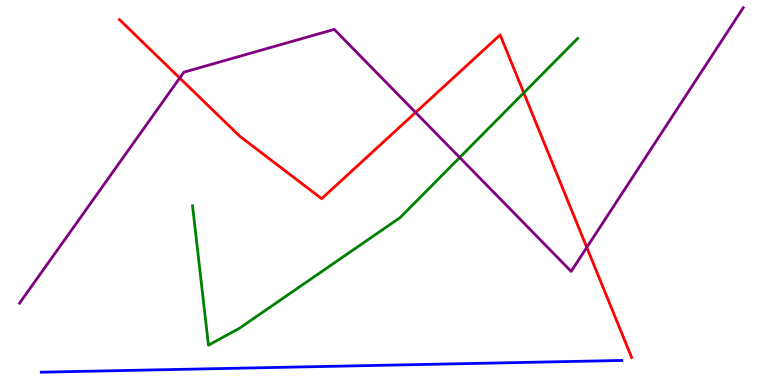[{'lines': ['blue', 'red'], 'intersections': []}, {'lines': ['green', 'red'], 'intersections': [{'x': 6.76, 'y': 7.59}]}, {'lines': ['purple', 'red'], 'intersections': [{'x': 2.32, 'y': 7.97}, {'x': 5.36, 'y': 7.08}, {'x': 7.57, 'y': 3.57}]}, {'lines': ['blue', 'green'], 'intersections': []}, {'lines': ['blue', 'purple'], 'intersections': []}, {'lines': ['green', 'purple'], 'intersections': [{'x': 5.93, 'y': 5.91}]}]